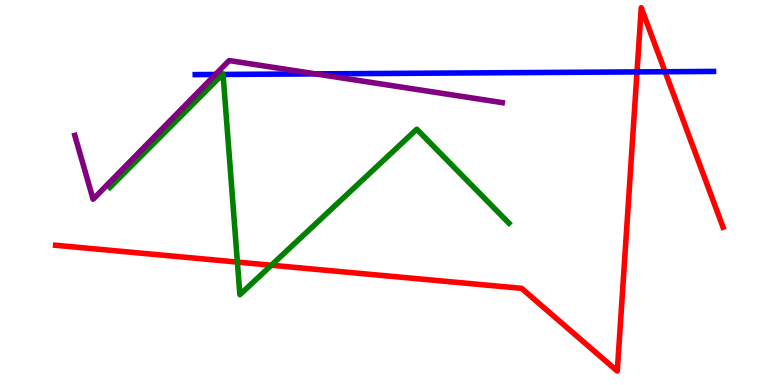[{'lines': ['blue', 'red'], 'intersections': [{'x': 8.22, 'y': 8.13}, {'x': 8.58, 'y': 8.14}]}, {'lines': ['green', 'red'], 'intersections': [{'x': 3.06, 'y': 3.19}, {'x': 3.5, 'y': 3.11}]}, {'lines': ['purple', 'red'], 'intersections': []}, {'lines': ['blue', 'green'], 'intersections': [{'x': 2.87, 'y': 8.07}, {'x': 2.88, 'y': 8.07}]}, {'lines': ['blue', 'purple'], 'intersections': [{'x': 2.78, 'y': 8.07}, {'x': 4.07, 'y': 8.08}]}, {'lines': ['green', 'purple'], 'intersections': []}]